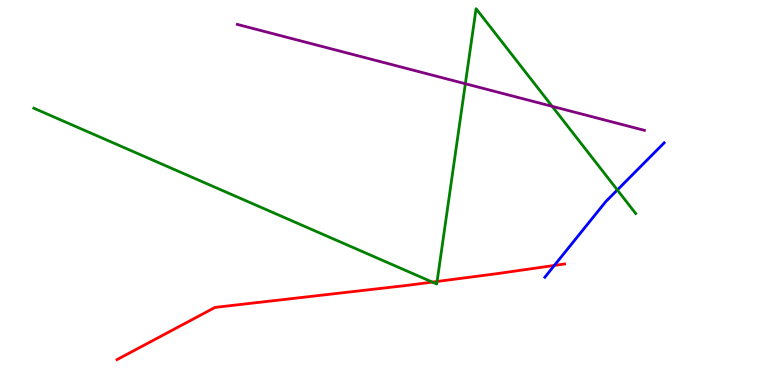[{'lines': ['blue', 'red'], 'intersections': [{'x': 7.15, 'y': 3.11}]}, {'lines': ['green', 'red'], 'intersections': [{'x': 5.58, 'y': 2.67}, {'x': 5.64, 'y': 2.69}]}, {'lines': ['purple', 'red'], 'intersections': []}, {'lines': ['blue', 'green'], 'intersections': [{'x': 7.97, 'y': 5.07}]}, {'lines': ['blue', 'purple'], 'intersections': []}, {'lines': ['green', 'purple'], 'intersections': [{'x': 6.0, 'y': 7.82}, {'x': 7.12, 'y': 7.24}]}]